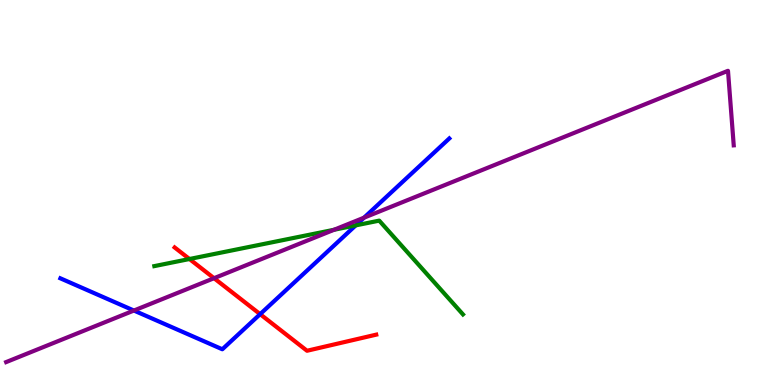[{'lines': ['blue', 'red'], 'intersections': [{'x': 3.36, 'y': 1.84}]}, {'lines': ['green', 'red'], 'intersections': [{'x': 2.44, 'y': 3.27}]}, {'lines': ['purple', 'red'], 'intersections': [{'x': 2.76, 'y': 2.77}]}, {'lines': ['blue', 'green'], 'intersections': [{'x': 4.59, 'y': 4.15}]}, {'lines': ['blue', 'purple'], 'intersections': [{'x': 1.73, 'y': 1.93}, {'x': 4.7, 'y': 4.35}]}, {'lines': ['green', 'purple'], 'intersections': [{'x': 4.31, 'y': 4.03}]}]